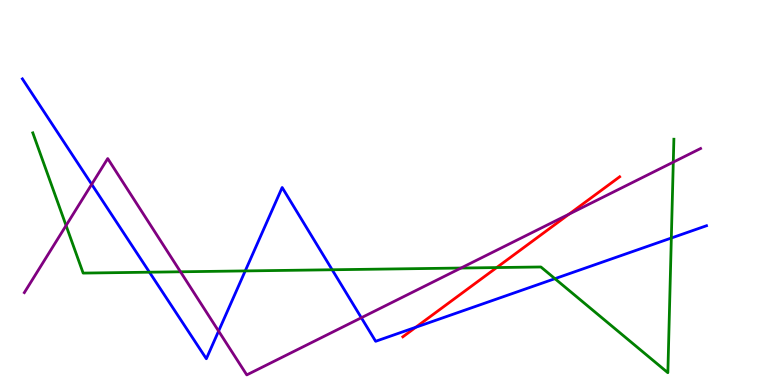[{'lines': ['blue', 'red'], 'intersections': [{'x': 5.36, 'y': 1.5}]}, {'lines': ['green', 'red'], 'intersections': [{'x': 6.41, 'y': 3.05}]}, {'lines': ['purple', 'red'], 'intersections': [{'x': 7.34, 'y': 4.44}]}, {'lines': ['blue', 'green'], 'intersections': [{'x': 1.93, 'y': 2.93}, {'x': 3.16, 'y': 2.96}, {'x': 4.29, 'y': 2.99}, {'x': 7.16, 'y': 2.76}, {'x': 8.66, 'y': 3.82}]}, {'lines': ['blue', 'purple'], 'intersections': [{'x': 1.18, 'y': 5.21}, {'x': 2.82, 'y': 1.4}, {'x': 4.66, 'y': 1.75}]}, {'lines': ['green', 'purple'], 'intersections': [{'x': 0.853, 'y': 4.14}, {'x': 2.33, 'y': 2.94}, {'x': 5.95, 'y': 3.04}, {'x': 8.69, 'y': 5.79}]}]